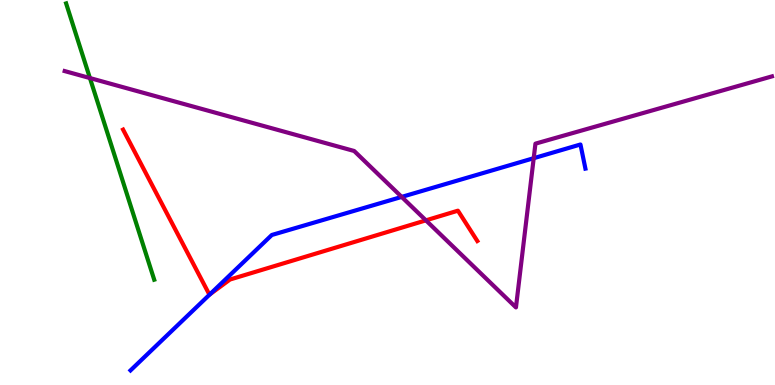[{'lines': ['blue', 'red'], 'intersections': [{'x': 2.71, 'y': 2.36}]}, {'lines': ['green', 'red'], 'intersections': []}, {'lines': ['purple', 'red'], 'intersections': [{'x': 5.5, 'y': 4.28}]}, {'lines': ['blue', 'green'], 'intersections': []}, {'lines': ['blue', 'purple'], 'intersections': [{'x': 5.18, 'y': 4.89}, {'x': 6.89, 'y': 5.89}]}, {'lines': ['green', 'purple'], 'intersections': [{'x': 1.16, 'y': 7.97}]}]